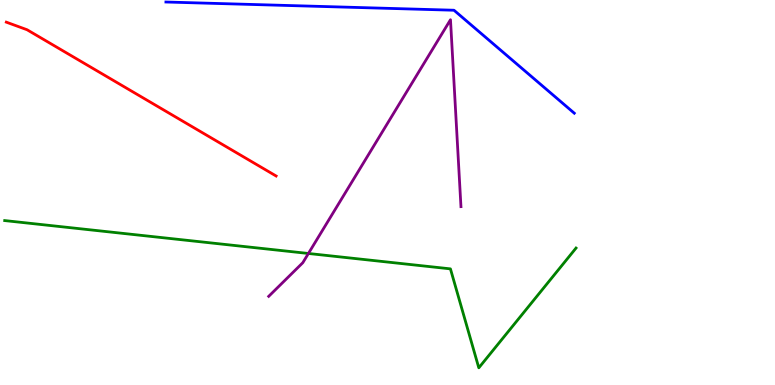[{'lines': ['blue', 'red'], 'intersections': []}, {'lines': ['green', 'red'], 'intersections': []}, {'lines': ['purple', 'red'], 'intersections': []}, {'lines': ['blue', 'green'], 'intersections': []}, {'lines': ['blue', 'purple'], 'intersections': []}, {'lines': ['green', 'purple'], 'intersections': [{'x': 3.98, 'y': 3.42}]}]